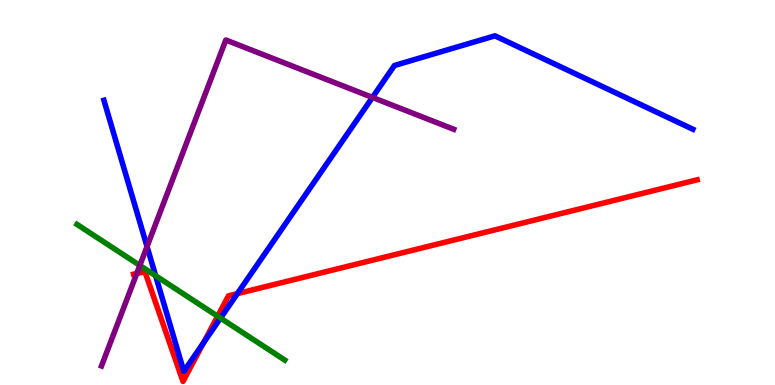[{'lines': ['blue', 'red'], 'intersections': [{'x': 2.63, 'y': 1.1}, {'x': 3.06, 'y': 2.37}]}, {'lines': ['green', 'red'], 'intersections': [{'x': 2.81, 'y': 1.79}]}, {'lines': ['purple', 'red'], 'intersections': [{'x': 1.76, 'y': 2.9}]}, {'lines': ['blue', 'green'], 'intersections': [{'x': 2.01, 'y': 2.84}, {'x': 2.85, 'y': 1.74}]}, {'lines': ['blue', 'purple'], 'intersections': [{'x': 1.9, 'y': 3.6}, {'x': 4.81, 'y': 7.47}]}, {'lines': ['green', 'purple'], 'intersections': [{'x': 1.8, 'y': 3.11}]}]